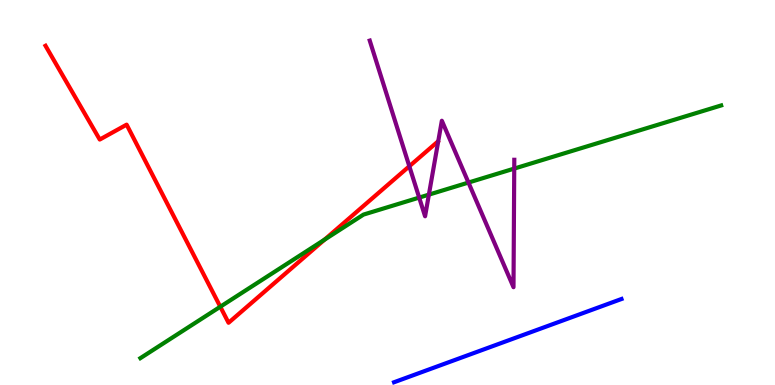[{'lines': ['blue', 'red'], 'intersections': []}, {'lines': ['green', 'red'], 'intersections': [{'x': 2.84, 'y': 2.03}, {'x': 4.19, 'y': 3.78}]}, {'lines': ['purple', 'red'], 'intersections': [{'x': 5.28, 'y': 5.68}]}, {'lines': ['blue', 'green'], 'intersections': []}, {'lines': ['blue', 'purple'], 'intersections': []}, {'lines': ['green', 'purple'], 'intersections': [{'x': 5.41, 'y': 4.87}, {'x': 5.53, 'y': 4.94}, {'x': 6.04, 'y': 5.26}, {'x': 6.64, 'y': 5.62}]}]